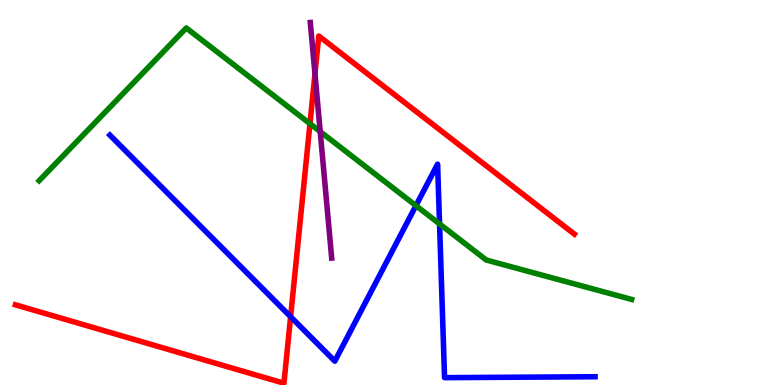[{'lines': ['blue', 'red'], 'intersections': [{'x': 3.75, 'y': 1.77}]}, {'lines': ['green', 'red'], 'intersections': [{'x': 4.0, 'y': 6.79}]}, {'lines': ['purple', 'red'], 'intersections': [{'x': 4.06, 'y': 8.08}]}, {'lines': ['blue', 'green'], 'intersections': [{'x': 5.37, 'y': 4.66}, {'x': 5.67, 'y': 4.18}]}, {'lines': ['blue', 'purple'], 'intersections': []}, {'lines': ['green', 'purple'], 'intersections': [{'x': 4.13, 'y': 6.58}]}]